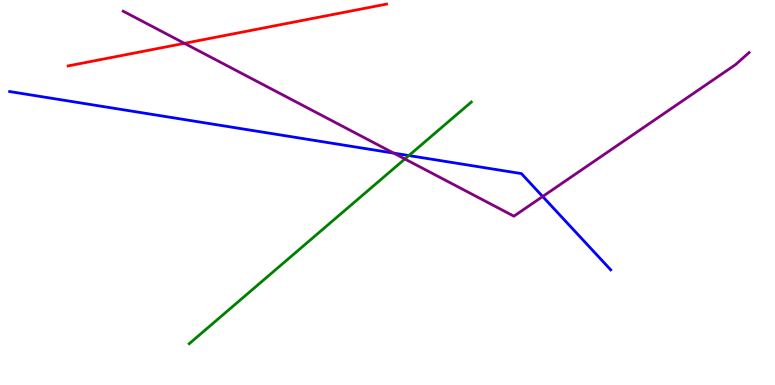[{'lines': ['blue', 'red'], 'intersections': []}, {'lines': ['green', 'red'], 'intersections': []}, {'lines': ['purple', 'red'], 'intersections': [{'x': 2.38, 'y': 8.87}]}, {'lines': ['blue', 'green'], 'intersections': [{'x': 5.28, 'y': 5.96}]}, {'lines': ['blue', 'purple'], 'intersections': [{'x': 5.08, 'y': 6.02}, {'x': 7.0, 'y': 4.9}]}, {'lines': ['green', 'purple'], 'intersections': [{'x': 5.22, 'y': 5.87}]}]